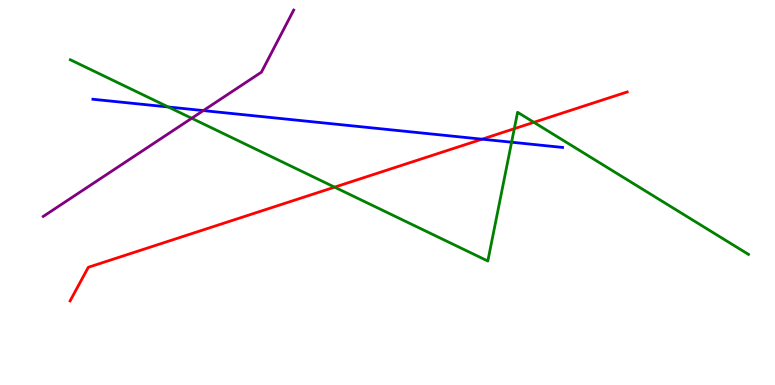[{'lines': ['blue', 'red'], 'intersections': [{'x': 6.22, 'y': 6.39}]}, {'lines': ['green', 'red'], 'intersections': [{'x': 4.32, 'y': 5.14}, {'x': 6.64, 'y': 6.66}, {'x': 6.89, 'y': 6.82}]}, {'lines': ['purple', 'red'], 'intersections': []}, {'lines': ['blue', 'green'], 'intersections': [{'x': 2.17, 'y': 7.22}, {'x': 6.6, 'y': 6.31}]}, {'lines': ['blue', 'purple'], 'intersections': [{'x': 2.62, 'y': 7.13}]}, {'lines': ['green', 'purple'], 'intersections': [{'x': 2.47, 'y': 6.93}]}]